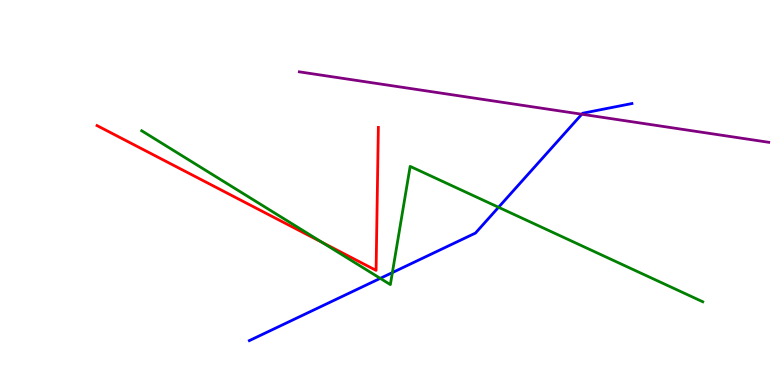[{'lines': ['blue', 'red'], 'intersections': []}, {'lines': ['green', 'red'], 'intersections': [{'x': 4.16, 'y': 3.7}]}, {'lines': ['purple', 'red'], 'intersections': []}, {'lines': ['blue', 'green'], 'intersections': [{'x': 4.91, 'y': 2.77}, {'x': 5.06, 'y': 2.92}, {'x': 6.43, 'y': 4.62}]}, {'lines': ['blue', 'purple'], 'intersections': [{'x': 7.51, 'y': 7.03}]}, {'lines': ['green', 'purple'], 'intersections': []}]